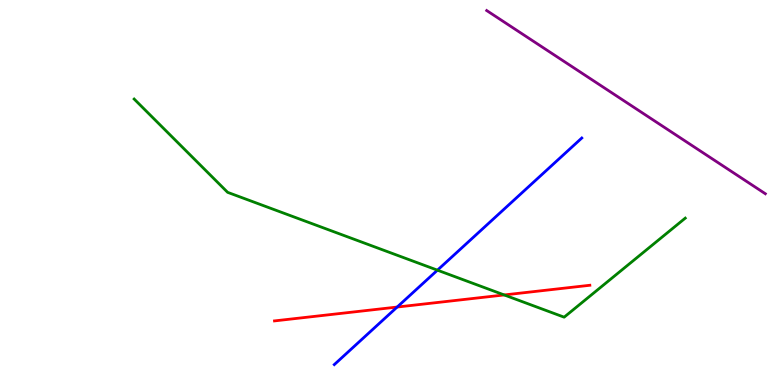[{'lines': ['blue', 'red'], 'intersections': [{'x': 5.12, 'y': 2.02}]}, {'lines': ['green', 'red'], 'intersections': [{'x': 6.51, 'y': 2.34}]}, {'lines': ['purple', 'red'], 'intersections': []}, {'lines': ['blue', 'green'], 'intersections': [{'x': 5.64, 'y': 2.98}]}, {'lines': ['blue', 'purple'], 'intersections': []}, {'lines': ['green', 'purple'], 'intersections': []}]